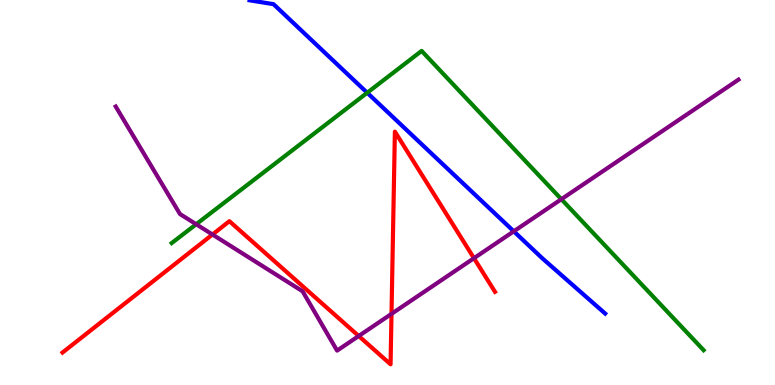[{'lines': ['blue', 'red'], 'intersections': []}, {'lines': ['green', 'red'], 'intersections': []}, {'lines': ['purple', 'red'], 'intersections': [{'x': 2.74, 'y': 3.91}, {'x': 4.63, 'y': 1.27}, {'x': 5.05, 'y': 1.85}, {'x': 6.12, 'y': 3.29}]}, {'lines': ['blue', 'green'], 'intersections': [{'x': 4.74, 'y': 7.59}]}, {'lines': ['blue', 'purple'], 'intersections': [{'x': 6.63, 'y': 3.99}]}, {'lines': ['green', 'purple'], 'intersections': [{'x': 2.53, 'y': 4.18}, {'x': 7.24, 'y': 4.83}]}]